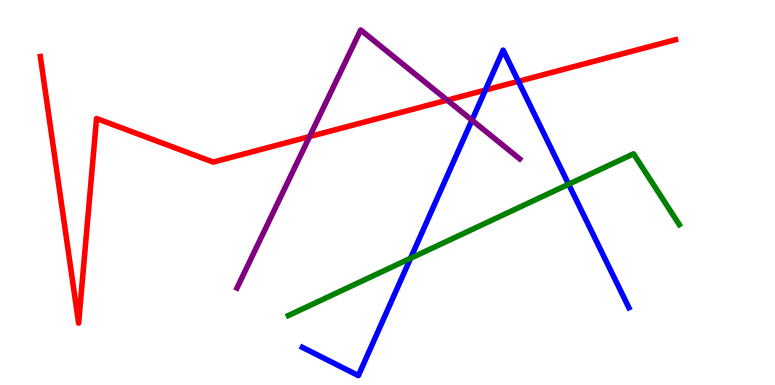[{'lines': ['blue', 'red'], 'intersections': [{'x': 6.26, 'y': 7.66}, {'x': 6.69, 'y': 7.89}]}, {'lines': ['green', 'red'], 'intersections': []}, {'lines': ['purple', 'red'], 'intersections': [{'x': 3.99, 'y': 6.45}, {'x': 5.77, 'y': 7.4}]}, {'lines': ['blue', 'green'], 'intersections': [{'x': 5.3, 'y': 3.29}, {'x': 7.34, 'y': 5.21}]}, {'lines': ['blue', 'purple'], 'intersections': [{'x': 6.09, 'y': 6.88}]}, {'lines': ['green', 'purple'], 'intersections': []}]